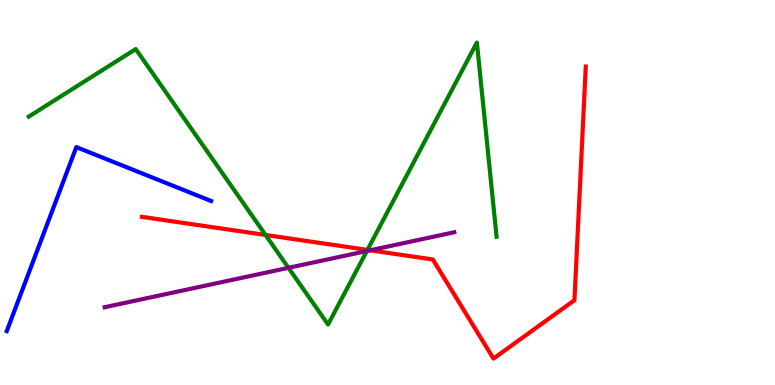[{'lines': ['blue', 'red'], 'intersections': []}, {'lines': ['green', 'red'], 'intersections': [{'x': 3.43, 'y': 3.9}, {'x': 4.74, 'y': 3.51}]}, {'lines': ['purple', 'red'], 'intersections': [{'x': 4.78, 'y': 3.5}]}, {'lines': ['blue', 'green'], 'intersections': []}, {'lines': ['blue', 'purple'], 'intersections': []}, {'lines': ['green', 'purple'], 'intersections': [{'x': 3.72, 'y': 3.04}, {'x': 4.73, 'y': 3.48}]}]